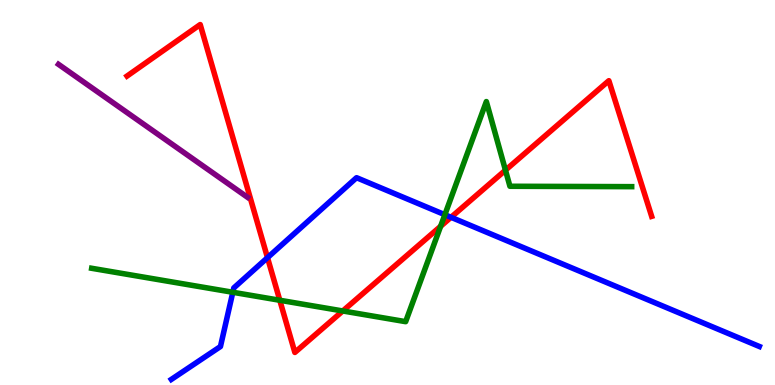[{'lines': ['blue', 'red'], 'intersections': [{'x': 3.45, 'y': 3.31}, {'x': 5.82, 'y': 4.36}]}, {'lines': ['green', 'red'], 'intersections': [{'x': 3.61, 'y': 2.2}, {'x': 4.42, 'y': 1.92}, {'x': 5.69, 'y': 4.12}, {'x': 6.52, 'y': 5.58}]}, {'lines': ['purple', 'red'], 'intersections': []}, {'lines': ['blue', 'green'], 'intersections': [{'x': 3.0, 'y': 2.41}, {'x': 5.74, 'y': 4.42}]}, {'lines': ['blue', 'purple'], 'intersections': []}, {'lines': ['green', 'purple'], 'intersections': []}]